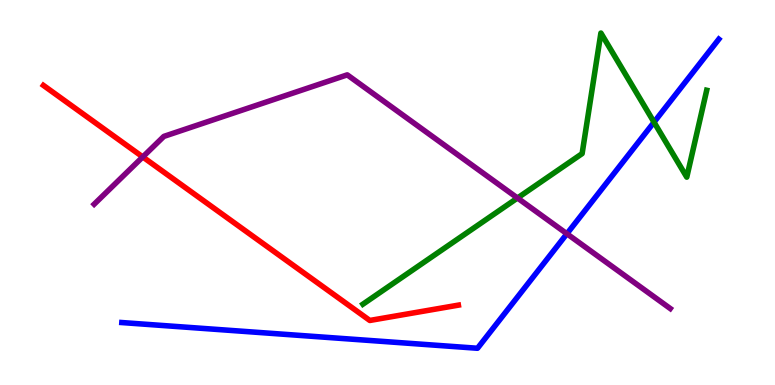[{'lines': ['blue', 'red'], 'intersections': []}, {'lines': ['green', 'red'], 'intersections': []}, {'lines': ['purple', 'red'], 'intersections': [{'x': 1.84, 'y': 5.92}]}, {'lines': ['blue', 'green'], 'intersections': [{'x': 8.44, 'y': 6.83}]}, {'lines': ['blue', 'purple'], 'intersections': [{'x': 7.31, 'y': 3.93}]}, {'lines': ['green', 'purple'], 'intersections': [{'x': 6.68, 'y': 4.86}]}]